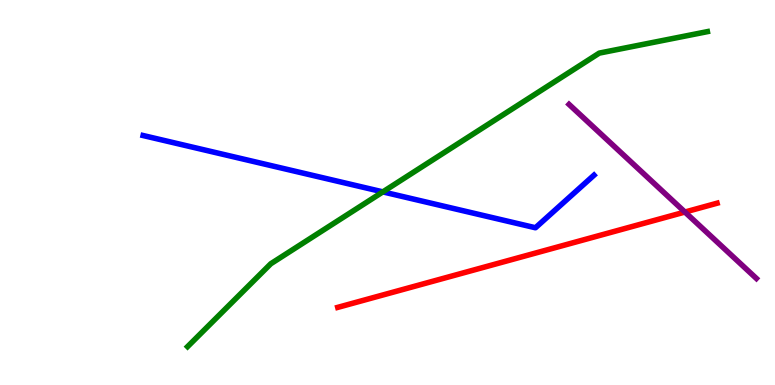[{'lines': ['blue', 'red'], 'intersections': []}, {'lines': ['green', 'red'], 'intersections': []}, {'lines': ['purple', 'red'], 'intersections': [{'x': 8.84, 'y': 4.49}]}, {'lines': ['blue', 'green'], 'intersections': [{'x': 4.94, 'y': 5.02}]}, {'lines': ['blue', 'purple'], 'intersections': []}, {'lines': ['green', 'purple'], 'intersections': []}]